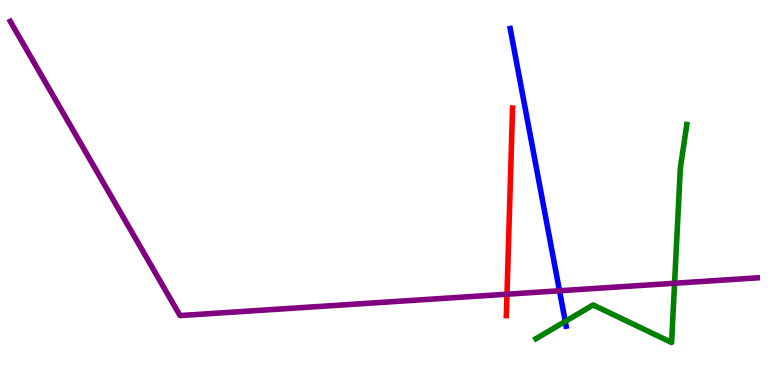[{'lines': ['blue', 'red'], 'intersections': []}, {'lines': ['green', 'red'], 'intersections': []}, {'lines': ['purple', 'red'], 'intersections': [{'x': 6.54, 'y': 2.36}]}, {'lines': ['blue', 'green'], 'intersections': [{'x': 7.29, 'y': 1.65}]}, {'lines': ['blue', 'purple'], 'intersections': [{'x': 7.22, 'y': 2.45}]}, {'lines': ['green', 'purple'], 'intersections': [{'x': 8.7, 'y': 2.64}]}]